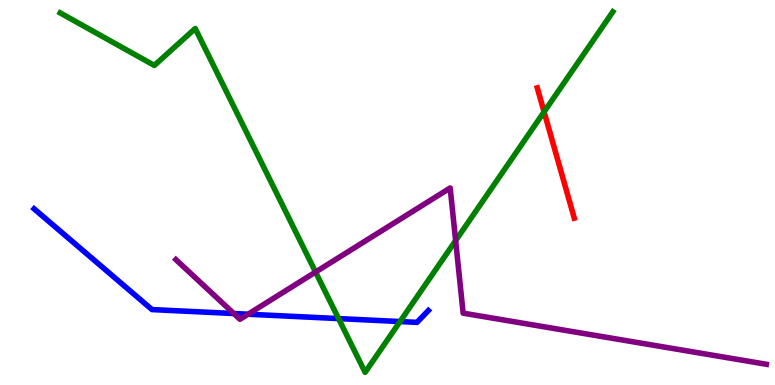[{'lines': ['blue', 'red'], 'intersections': []}, {'lines': ['green', 'red'], 'intersections': [{'x': 7.02, 'y': 7.09}]}, {'lines': ['purple', 'red'], 'intersections': []}, {'lines': ['blue', 'green'], 'intersections': [{'x': 4.37, 'y': 1.73}, {'x': 5.16, 'y': 1.65}]}, {'lines': ['blue', 'purple'], 'intersections': [{'x': 3.02, 'y': 1.86}, {'x': 3.2, 'y': 1.84}]}, {'lines': ['green', 'purple'], 'intersections': [{'x': 4.07, 'y': 2.93}, {'x': 5.88, 'y': 3.75}]}]